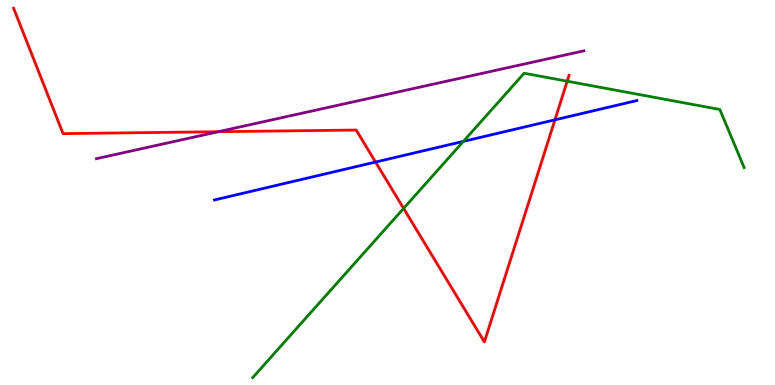[{'lines': ['blue', 'red'], 'intersections': [{'x': 4.85, 'y': 5.79}, {'x': 7.16, 'y': 6.89}]}, {'lines': ['green', 'red'], 'intersections': [{'x': 5.21, 'y': 4.59}, {'x': 7.32, 'y': 7.89}]}, {'lines': ['purple', 'red'], 'intersections': [{'x': 2.82, 'y': 6.58}]}, {'lines': ['blue', 'green'], 'intersections': [{'x': 5.98, 'y': 6.33}]}, {'lines': ['blue', 'purple'], 'intersections': []}, {'lines': ['green', 'purple'], 'intersections': []}]